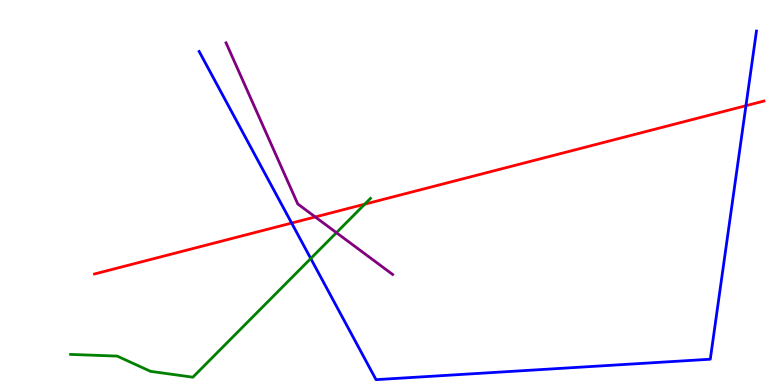[{'lines': ['blue', 'red'], 'intersections': [{'x': 3.76, 'y': 4.21}, {'x': 9.63, 'y': 7.25}]}, {'lines': ['green', 'red'], 'intersections': [{'x': 4.71, 'y': 4.7}]}, {'lines': ['purple', 'red'], 'intersections': [{'x': 4.07, 'y': 4.36}]}, {'lines': ['blue', 'green'], 'intersections': [{'x': 4.01, 'y': 3.29}]}, {'lines': ['blue', 'purple'], 'intersections': []}, {'lines': ['green', 'purple'], 'intersections': [{'x': 4.34, 'y': 3.96}]}]